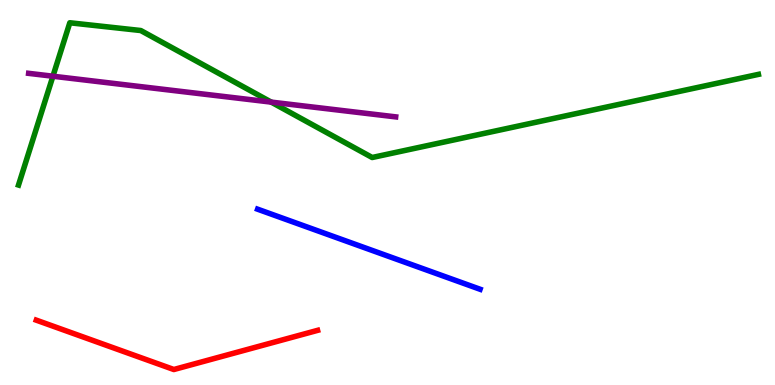[{'lines': ['blue', 'red'], 'intersections': []}, {'lines': ['green', 'red'], 'intersections': []}, {'lines': ['purple', 'red'], 'intersections': []}, {'lines': ['blue', 'green'], 'intersections': []}, {'lines': ['blue', 'purple'], 'intersections': []}, {'lines': ['green', 'purple'], 'intersections': [{'x': 0.683, 'y': 8.02}, {'x': 3.5, 'y': 7.35}]}]